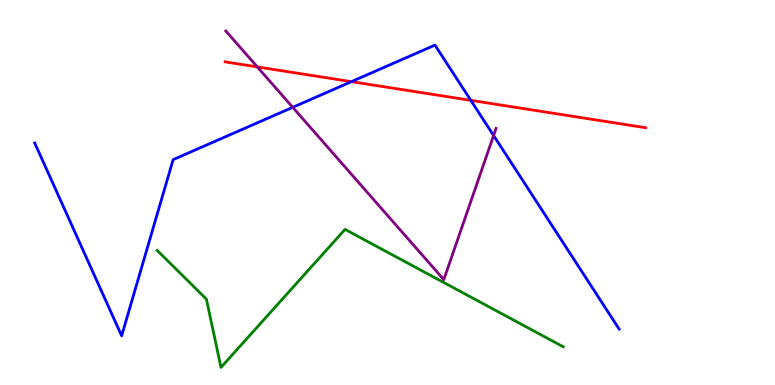[{'lines': ['blue', 'red'], 'intersections': [{'x': 4.53, 'y': 7.88}, {'x': 6.07, 'y': 7.39}]}, {'lines': ['green', 'red'], 'intersections': []}, {'lines': ['purple', 'red'], 'intersections': [{'x': 3.32, 'y': 8.26}]}, {'lines': ['blue', 'green'], 'intersections': []}, {'lines': ['blue', 'purple'], 'intersections': [{'x': 3.78, 'y': 7.21}, {'x': 6.37, 'y': 6.48}]}, {'lines': ['green', 'purple'], 'intersections': []}]